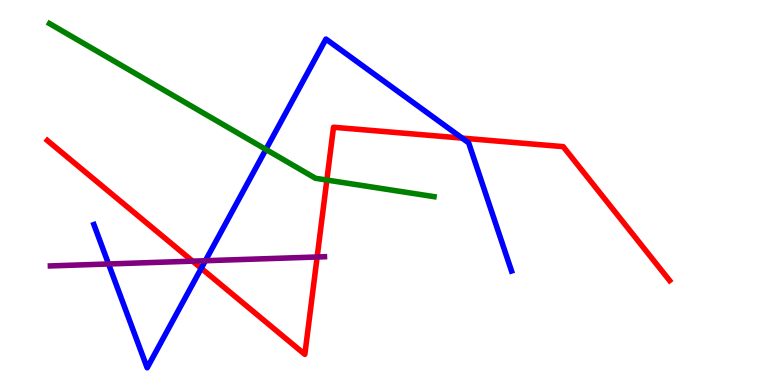[{'lines': ['blue', 'red'], 'intersections': [{'x': 2.6, 'y': 3.03}, {'x': 5.96, 'y': 6.41}]}, {'lines': ['green', 'red'], 'intersections': [{'x': 4.22, 'y': 5.32}]}, {'lines': ['purple', 'red'], 'intersections': [{'x': 2.49, 'y': 3.22}, {'x': 4.09, 'y': 3.32}]}, {'lines': ['blue', 'green'], 'intersections': [{'x': 3.43, 'y': 6.12}]}, {'lines': ['blue', 'purple'], 'intersections': [{'x': 1.4, 'y': 3.14}, {'x': 2.65, 'y': 3.23}]}, {'lines': ['green', 'purple'], 'intersections': []}]